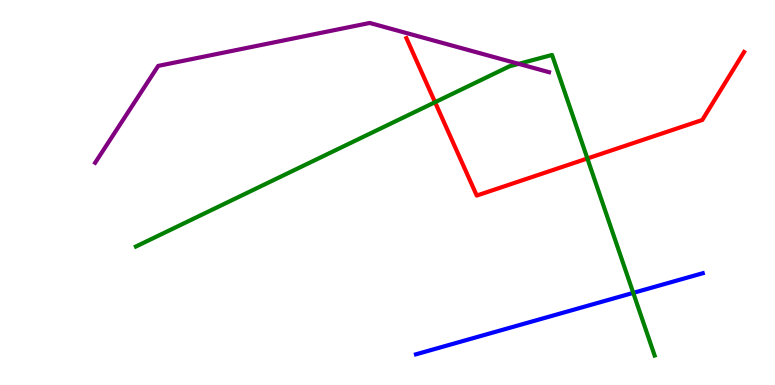[{'lines': ['blue', 'red'], 'intersections': []}, {'lines': ['green', 'red'], 'intersections': [{'x': 5.61, 'y': 7.35}, {'x': 7.58, 'y': 5.88}]}, {'lines': ['purple', 'red'], 'intersections': []}, {'lines': ['blue', 'green'], 'intersections': [{'x': 8.17, 'y': 2.39}]}, {'lines': ['blue', 'purple'], 'intersections': []}, {'lines': ['green', 'purple'], 'intersections': [{'x': 6.69, 'y': 8.34}]}]